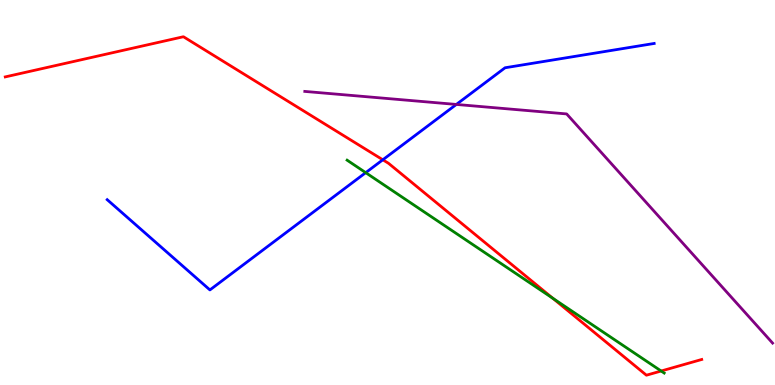[{'lines': ['blue', 'red'], 'intersections': [{'x': 4.94, 'y': 5.85}]}, {'lines': ['green', 'red'], 'intersections': [{'x': 7.13, 'y': 2.26}, {'x': 8.53, 'y': 0.363}]}, {'lines': ['purple', 'red'], 'intersections': []}, {'lines': ['blue', 'green'], 'intersections': [{'x': 4.72, 'y': 5.52}]}, {'lines': ['blue', 'purple'], 'intersections': [{'x': 5.89, 'y': 7.29}]}, {'lines': ['green', 'purple'], 'intersections': []}]